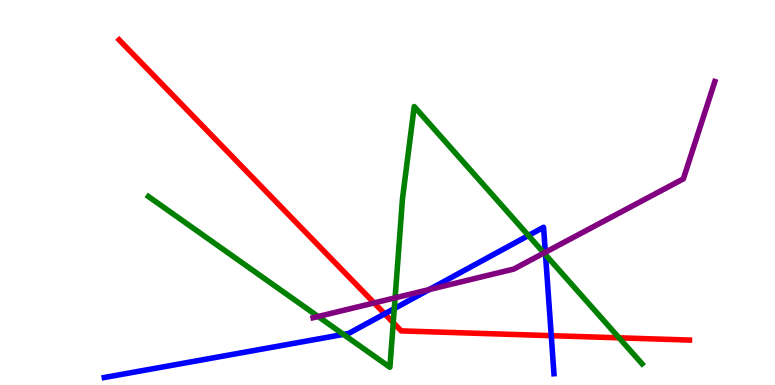[{'lines': ['blue', 'red'], 'intersections': [{'x': 4.96, 'y': 1.85}, {'x': 7.11, 'y': 1.28}]}, {'lines': ['green', 'red'], 'intersections': [{'x': 5.07, 'y': 1.62}, {'x': 7.99, 'y': 1.23}]}, {'lines': ['purple', 'red'], 'intersections': [{'x': 4.83, 'y': 2.13}]}, {'lines': ['blue', 'green'], 'intersections': [{'x': 4.43, 'y': 1.31}, {'x': 5.09, 'y': 1.98}, {'x': 6.82, 'y': 3.88}, {'x': 7.04, 'y': 3.38}]}, {'lines': ['blue', 'purple'], 'intersections': [{'x': 5.54, 'y': 2.48}, {'x': 7.04, 'y': 3.45}]}, {'lines': ['green', 'purple'], 'intersections': [{'x': 4.11, 'y': 1.78}, {'x': 5.1, 'y': 2.26}, {'x': 7.02, 'y': 3.43}]}]